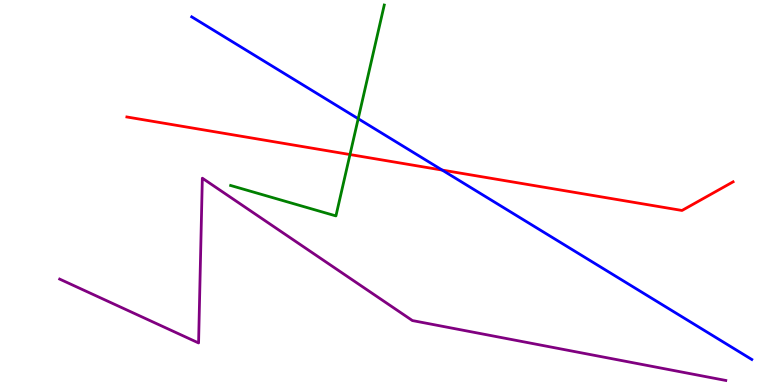[{'lines': ['blue', 'red'], 'intersections': [{'x': 5.71, 'y': 5.58}]}, {'lines': ['green', 'red'], 'intersections': [{'x': 4.52, 'y': 5.99}]}, {'lines': ['purple', 'red'], 'intersections': []}, {'lines': ['blue', 'green'], 'intersections': [{'x': 4.62, 'y': 6.92}]}, {'lines': ['blue', 'purple'], 'intersections': []}, {'lines': ['green', 'purple'], 'intersections': []}]